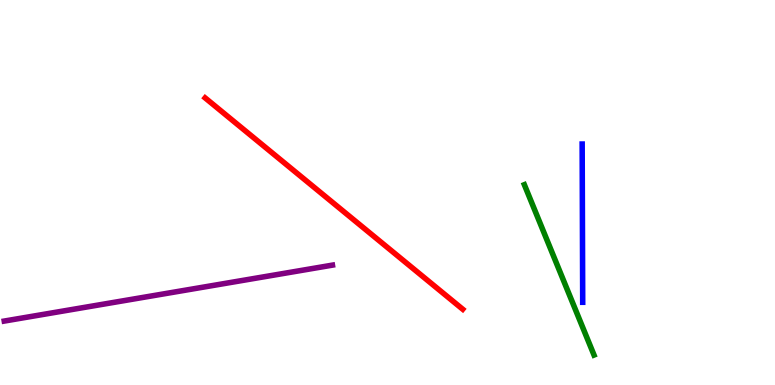[{'lines': ['blue', 'red'], 'intersections': []}, {'lines': ['green', 'red'], 'intersections': []}, {'lines': ['purple', 'red'], 'intersections': []}, {'lines': ['blue', 'green'], 'intersections': []}, {'lines': ['blue', 'purple'], 'intersections': []}, {'lines': ['green', 'purple'], 'intersections': []}]